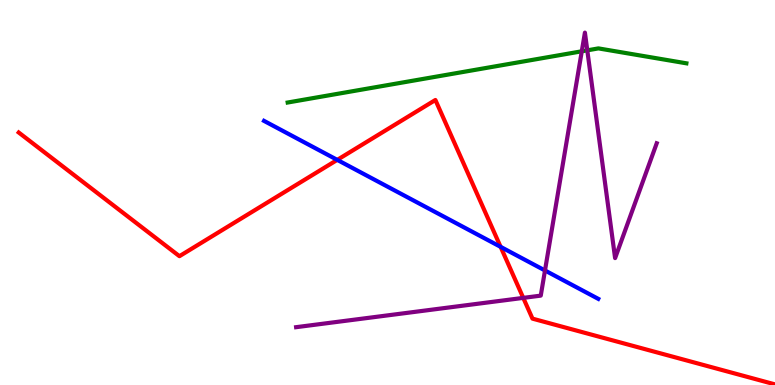[{'lines': ['blue', 'red'], 'intersections': [{'x': 4.35, 'y': 5.85}, {'x': 6.46, 'y': 3.59}]}, {'lines': ['green', 'red'], 'intersections': []}, {'lines': ['purple', 'red'], 'intersections': [{'x': 6.75, 'y': 2.26}]}, {'lines': ['blue', 'green'], 'intersections': []}, {'lines': ['blue', 'purple'], 'intersections': [{'x': 7.03, 'y': 2.97}]}, {'lines': ['green', 'purple'], 'intersections': [{'x': 7.51, 'y': 8.67}, {'x': 7.58, 'y': 8.69}]}]